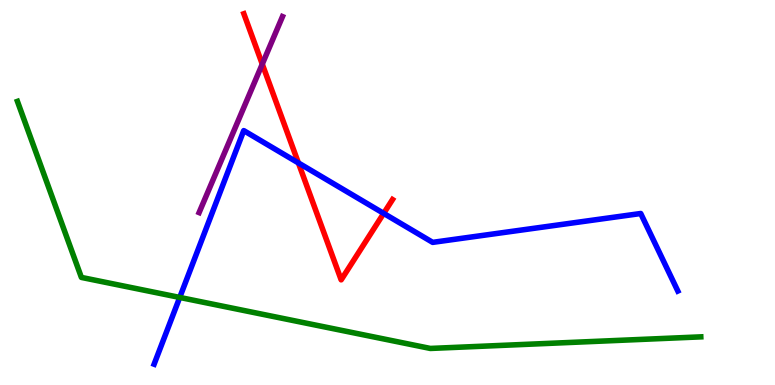[{'lines': ['blue', 'red'], 'intersections': [{'x': 3.85, 'y': 5.77}, {'x': 4.95, 'y': 4.46}]}, {'lines': ['green', 'red'], 'intersections': []}, {'lines': ['purple', 'red'], 'intersections': [{'x': 3.38, 'y': 8.33}]}, {'lines': ['blue', 'green'], 'intersections': [{'x': 2.32, 'y': 2.27}]}, {'lines': ['blue', 'purple'], 'intersections': []}, {'lines': ['green', 'purple'], 'intersections': []}]